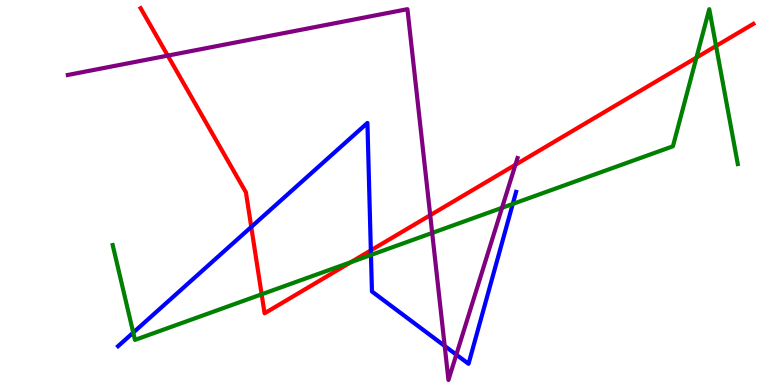[{'lines': ['blue', 'red'], 'intersections': [{'x': 3.24, 'y': 4.11}, {'x': 4.79, 'y': 3.5}]}, {'lines': ['green', 'red'], 'intersections': [{'x': 3.38, 'y': 2.36}, {'x': 4.53, 'y': 3.19}, {'x': 8.99, 'y': 8.5}, {'x': 9.24, 'y': 8.81}]}, {'lines': ['purple', 'red'], 'intersections': [{'x': 2.16, 'y': 8.56}, {'x': 5.55, 'y': 4.41}, {'x': 6.65, 'y': 5.72}]}, {'lines': ['blue', 'green'], 'intersections': [{'x': 1.72, 'y': 1.36}, {'x': 4.79, 'y': 3.38}, {'x': 6.62, 'y': 4.7}]}, {'lines': ['blue', 'purple'], 'intersections': [{'x': 5.74, 'y': 1.01}, {'x': 5.89, 'y': 0.788}]}, {'lines': ['green', 'purple'], 'intersections': [{'x': 5.58, 'y': 3.95}, {'x': 6.48, 'y': 4.6}]}]